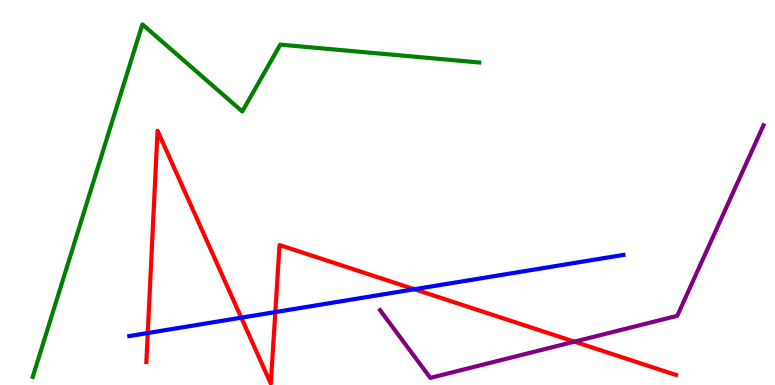[{'lines': ['blue', 'red'], 'intersections': [{'x': 1.91, 'y': 1.35}, {'x': 3.11, 'y': 1.75}, {'x': 3.55, 'y': 1.89}, {'x': 5.35, 'y': 2.49}]}, {'lines': ['green', 'red'], 'intersections': []}, {'lines': ['purple', 'red'], 'intersections': [{'x': 7.41, 'y': 1.13}]}, {'lines': ['blue', 'green'], 'intersections': []}, {'lines': ['blue', 'purple'], 'intersections': []}, {'lines': ['green', 'purple'], 'intersections': []}]